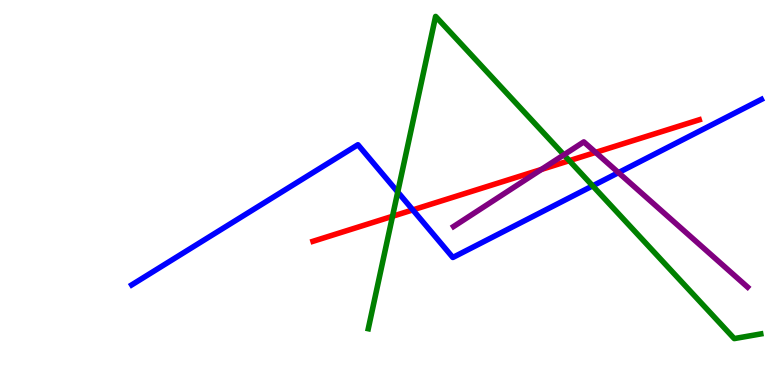[{'lines': ['blue', 'red'], 'intersections': [{'x': 5.33, 'y': 4.55}]}, {'lines': ['green', 'red'], 'intersections': [{'x': 5.06, 'y': 4.38}, {'x': 7.35, 'y': 5.83}]}, {'lines': ['purple', 'red'], 'intersections': [{'x': 6.99, 'y': 5.6}, {'x': 7.69, 'y': 6.04}]}, {'lines': ['blue', 'green'], 'intersections': [{'x': 5.13, 'y': 5.01}, {'x': 7.65, 'y': 5.17}]}, {'lines': ['blue', 'purple'], 'intersections': [{'x': 7.98, 'y': 5.52}]}, {'lines': ['green', 'purple'], 'intersections': [{'x': 7.28, 'y': 5.98}]}]